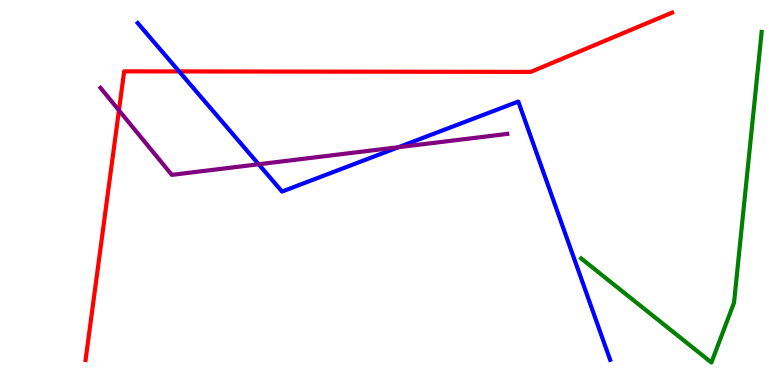[{'lines': ['blue', 'red'], 'intersections': [{'x': 2.31, 'y': 8.14}]}, {'lines': ['green', 'red'], 'intersections': []}, {'lines': ['purple', 'red'], 'intersections': [{'x': 1.53, 'y': 7.13}]}, {'lines': ['blue', 'green'], 'intersections': []}, {'lines': ['blue', 'purple'], 'intersections': [{'x': 3.34, 'y': 5.73}, {'x': 5.14, 'y': 6.18}]}, {'lines': ['green', 'purple'], 'intersections': []}]